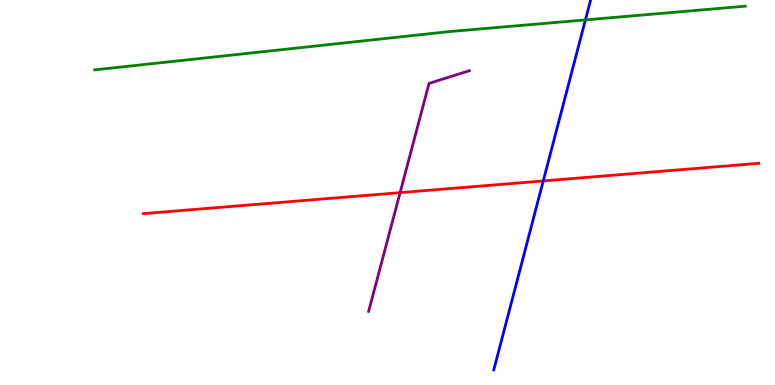[{'lines': ['blue', 'red'], 'intersections': [{'x': 7.01, 'y': 5.3}]}, {'lines': ['green', 'red'], 'intersections': []}, {'lines': ['purple', 'red'], 'intersections': [{'x': 5.16, 'y': 5.0}]}, {'lines': ['blue', 'green'], 'intersections': [{'x': 7.55, 'y': 9.48}]}, {'lines': ['blue', 'purple'], 'intersections': []}, {'lines': ['green', 'purple'], 'intersections': []}]